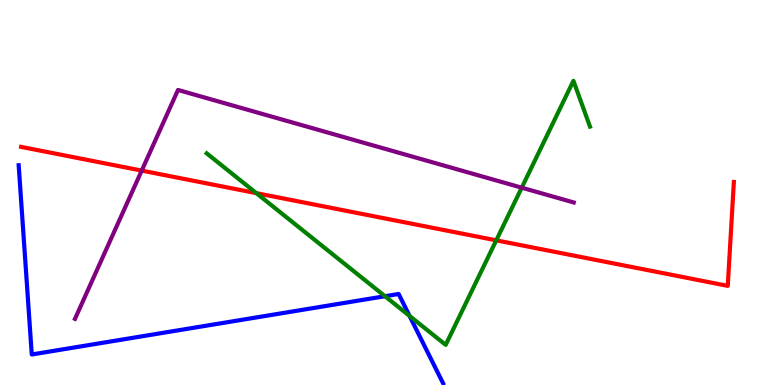[{'lines': ['blue', 'red'], 'intersections': []}, {'lines': ['green', 'red'], 'intersections': [{'x': 3.31, 'y': 4.98}, {'x': 6.4, 'y': 3.76}]}, {'lines': ['purple', 'red'], 'intersections': [{'x': 1.83, 'y': 5.57}]}, {'lines': ['blue', 'green'], 'intersections': [{'x': 4.97, 'y': 2.31}, {'x': 5.28, 'y': 1.79}]}, {'lines': ['blue', 'purple'], 'intersections': []}, {'lines': ['green', 'purple'], 'intersections': [{'x': 6.73, 'y': 5.13}]}]